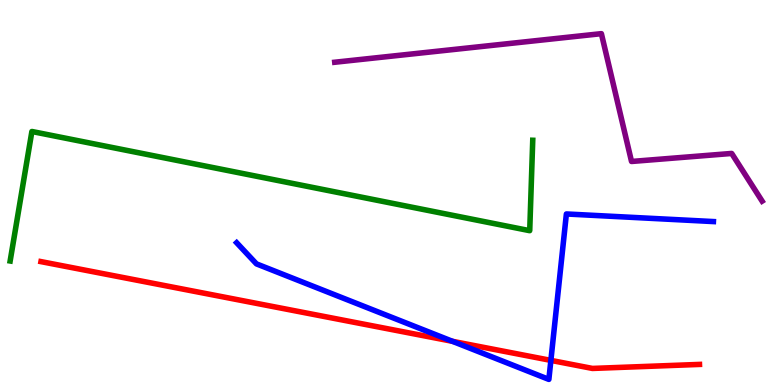[{'lines': ['blue', 'red'], 'intersections': [{'x': 5.84, 'y': 1.13}, {'x': 7.11, 'y': 0.639}]}, {'lines': ['green', 'red'], 'intersections': []}, {'lines': ['purple', 'red'], 'intersections': []}, {'lines': ['blue', 'green'], 'intersections': []}, {'lines': ['blue', 'purple'], 'intersections': []}, {'lines': ['green', 'purple'], 'intersections': []}]